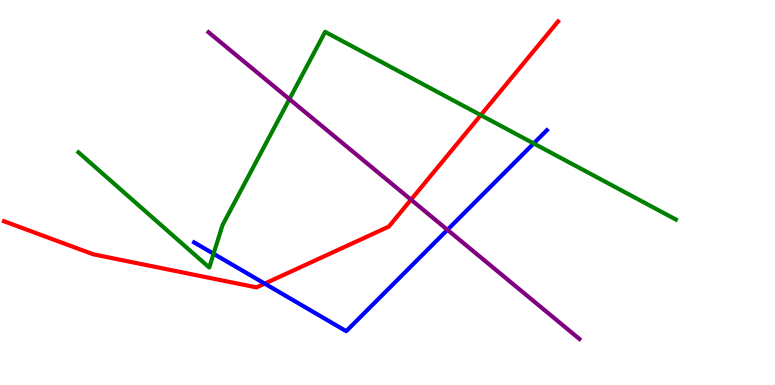[{'lines': ['blue', 'red'], 'intersections': [{'x': 3.42, 'y': 2.63}]}, {'lines': ['green', 'red'], 'intersections': [{'x': 6.2, 'y': 7.01}]}, {'lines': ['purple', 'red'], 'intersections': [{'x': 5.3, 'y': 4.81}]}, {'lines': ['blue', 'green'], 'intersections': [{'x': 2.76, 'y': 3.41}, {'x': 6.89, 'y': 6.27}]}, {'lines': ['blue', 'purple'], 'intersections': [{'x': 5.77, 'y': 4.03}]}, {'lines': ['green', 'purple'], 'intersections': [{'x': 3.73, 'y': 7.42}]}]